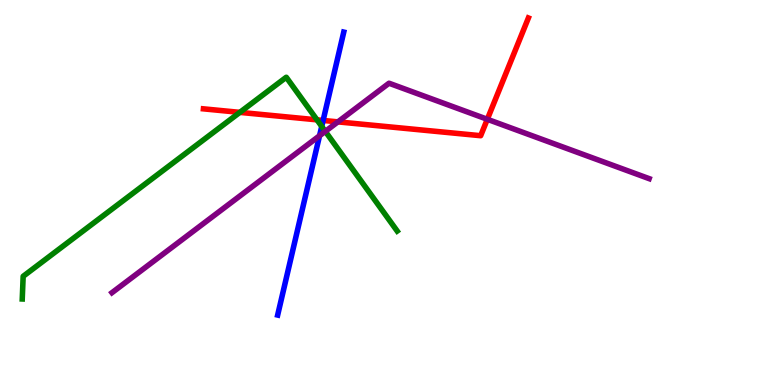[{'lines': ['blue', 'red'], 'intersections': [{'x': 4.17, 'y': 6.87}]}, {'lines': ['green', 'red'], 'intersections': [{'x': 3.09, 'y': 7.08}, {'x': 4.09, 'y': 6.89}]}, {'lines': ['purple', 'red'], 'intersections': [{'x': 4.36, 'y': 6.83}, {'x': 6.29, 'y': 6.9}]}, {'lines': ['blue', 'green'], 'intersections': [{'x': 4.15, 'y': 6.72}]}, {'lines': ['blue', 'purple'], 'intersections': [{'x': 4.12, 'y': 6.47}]}, {'lines': ['green', 'purple'], 'intersections': [{'x': 4.2, 'y': 6.59}]}]